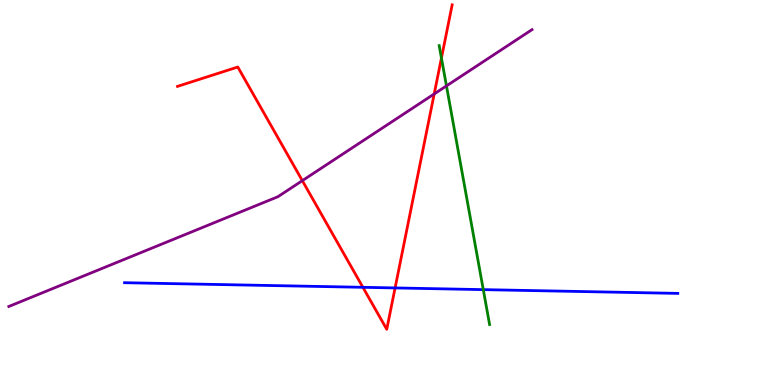[{'lines': ['blue', 'red'], 'intersections': [{'x': 4.68, 'y': 2.54}, {'x': 5.1, 'y': 2.52}]}, {'lines': ['green', 'red'], 'intersections': [{'x': 5.7, 'y': 8.49}]}, {'lines': ['purple', 'red'], 'intersections': [{'x': 3.9, 'y': 5.31}, {'x': 5.6, 'y': 7.56}]}, {'lines': ['blue', 'green'], 'intersections': [{'x': 6.24, 'y': 2.48}]}, {'lines': ['blue', 'purple'], 'intersections': []}, {'lines': ['green', 'purple'], 'intersections': [{'x': 5.76, 'y': 7.77}]}]